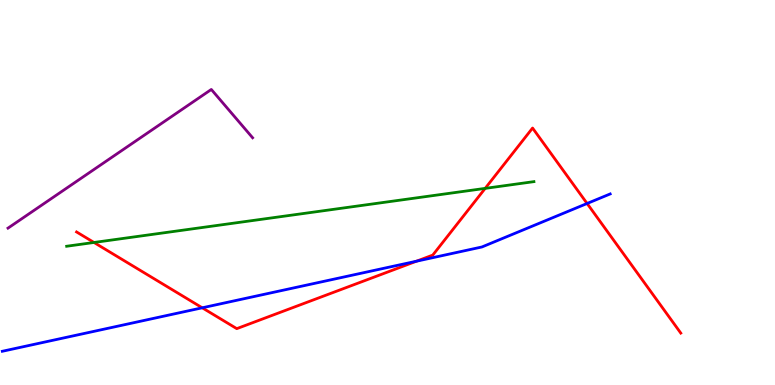[{'lines': ['blue', 'red'], 'intersections': [{'x': 2.61, 'y': 2.01}, {'x': 5.37, 'y': 3.22}, {'x': 7.58, 'y': 4.71}]}, {'lines': ['green', 'red'], 'intersections': [{'x': 1.21, 'y': 3.7}, {'x': 6.26, 'y': 5.11}]}, {'lines': ['purple', 'red'], 'intersections': []}, {'lines': ['blue', 'green'], 'intersections': []}, {'lines': ['blue', 'purple'], 'intersections': []}, {'lines': ['green', 'purple'], 'intersections': []}]